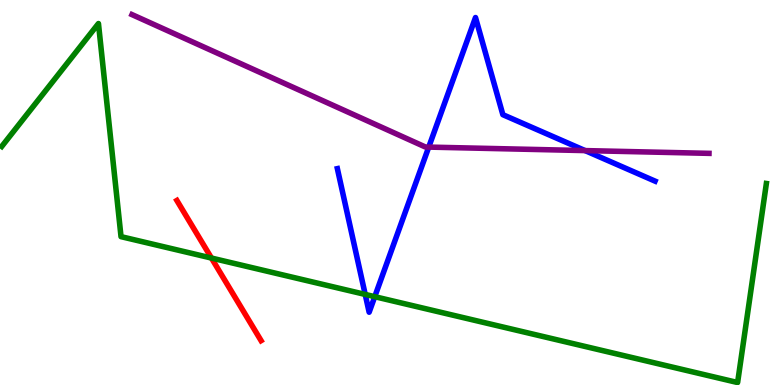[{'lines': ['blue', 'red'], 'intersections': []}, {'lines': ['green', 'red'], 'intersections': [{'x': 2.73, 'y': 3.3}]}, {'lines': ['purple', 'red'], 'intersections': []}, {'lines': ['blue', 'green'], 'intersections': [{'x': 4.71, 'y': 2.35}, {'x': 4.84, 'y': 2.29}]}, {'lines': ['blue', 'purple'], 'intersections': [{'x': 5.53, 'y': 6.18}, {'x': 7.55, 'y': 6.09}]}, {'lines': ['green', 'purple'], 'intersections': []}]